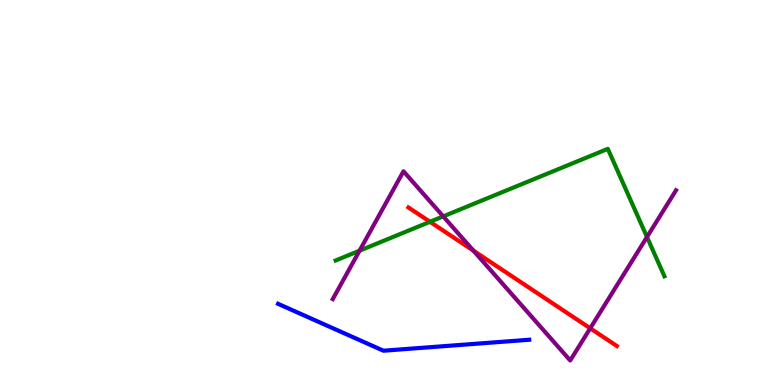[{'lines': ['blue', 'red'], 'intersections': []}, {'lines': ['green', 'red'], 'intersections': [{'x': 5.55, 'y': 4.24}]}, {'lines': ['purple', 'red'], 'intersections': [{'x': 6.11, 'y': 3.49}, {'x': 7.62, 'y': 1.47}]}, {'lines': ['blue', 'green'], 'intersections': []}, {'lines': ['blue', 'purple'], 'intersections': []}, {'lines': ['green', 'purple'], 'intersections': [{'x': 4.64, 'y': 3.49}, {'x': 5.72, 'y': 4.38}, {'x': 8.35, 'y': 3.84}]}]